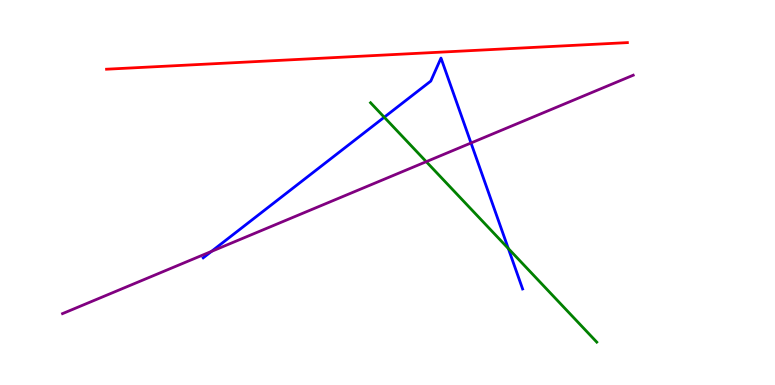[{'lines': ['blue', 'red'], 'intersections': []}, {'lines': ['green', 'red'], 'intersections': []}, {'lines': ['purple', 'red'], 'intersections': []}, {'lines': ['blue', 'green'], 'intersections': [{'x': 4.96, 'y': 6.96}, {'x': 6.56, 'y': 3.55}]}, {'lines': ['blue', 'purple'], 'intersections': [{'x': 2.73, 'y': 3.47}, {'x': 6.08, 'y': 6.29}]}, {'lines': ['green', 'purple'], 'intersections': [{'x': 5.5, 'y': 5.8}]}]